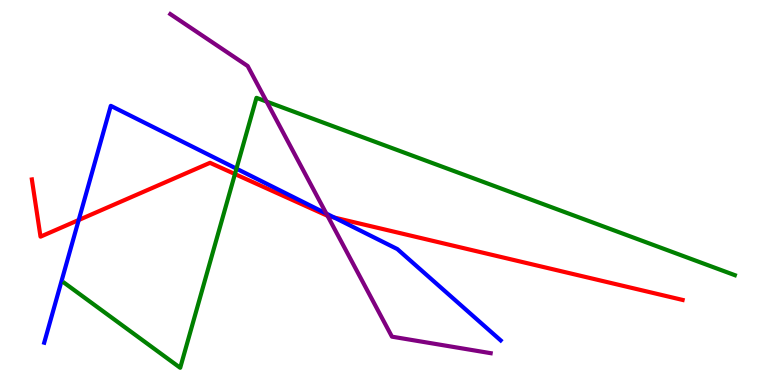[{'lines': ['blue', 'red'], 'intersections': [{'x': 1.02, 'y': 4.29}, {'x': 4.31, 'y': 4.35}]}, {'lines': ['green', 'red'], 'intersections': [{'x': 3.03, 'y': 5.48}]}, {'lines': ['purple', 'red'], 'intersections': [{'x': 4.23, 'y': 4.39}]}, {'lines': ['blue', 'green'], 'intersections': [{'x': 3.05, 'y': 5.62}]}, {'lines': ['blue', 'purple'], 'intersections': [{'x': 4.21, 'y': 4.45}]}, {'lines': ['green', 'purple'], 'intersections': [{'x': 3.44, 'y': 7.36}]}]